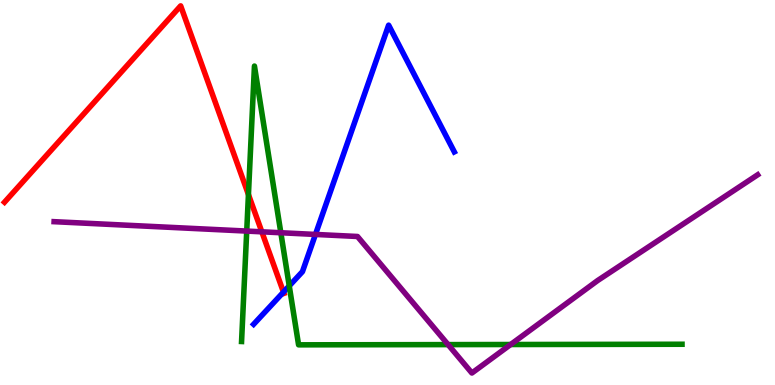[{'lines': ['blue', 'red'], 'intersections': [{'x': 3.66, 'y': 2.41}]}, {'lines': ['green', 'red'], 'intersections': [{'x': 3.21, 'y': 4.95}]}, {'lines': ['purple', 'red'], 'intersections': [{'x': 3.38, 'y': 3.98}]}, {'lines': ['blue', 'green'], 'intersections': [{'x': 3.73, 'y': 2.57}]}, {'lines': ['blue', 'purple'], 'intersections': [{'x': 4.07, 'y': 3.91}]}, {'lines': ['green', 'purple'], 'intersections': [{'x': 3.18, 'y': 4.0}, {'x': 3.62, 'y': 3.95}, {'x': 5.78, 'y': 1.05}, {'x': 6.59, 'y': 1.05}]}]